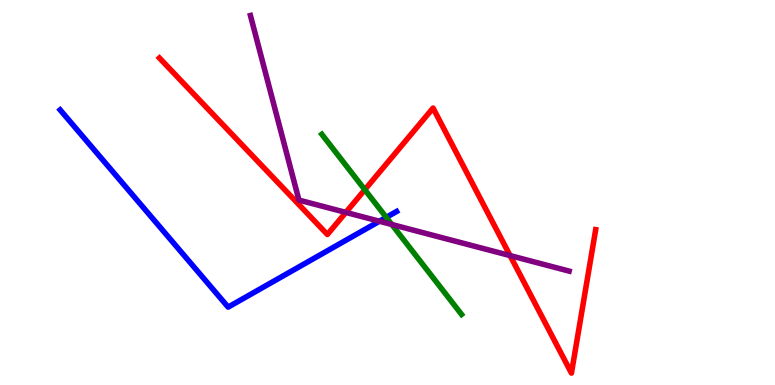[{'lines': ['blue', 'red'], 'intersections': []}, {'lines': ['green', 'red'], 'intersections': [{'x': 4.71, 'y': 5.07}]}, {'lines': ['purple', 'red'], 'intersections': [{'x': 4.46, 'y': 4.48}, {'x': 6.58, 'y': 3.36}]}, {'lines': ['blue', 'green'], 'intersections': [{'x': 4.98, 'y': 4.35}]}, {'lines': ['blue', 'purple'], 'intersections': [{'x': 4.9, 'y': 4.25}]}, {'lines': ['green', 'purple'], 'intersections': [{'x': 5.06, 'y': 4.17}]}]